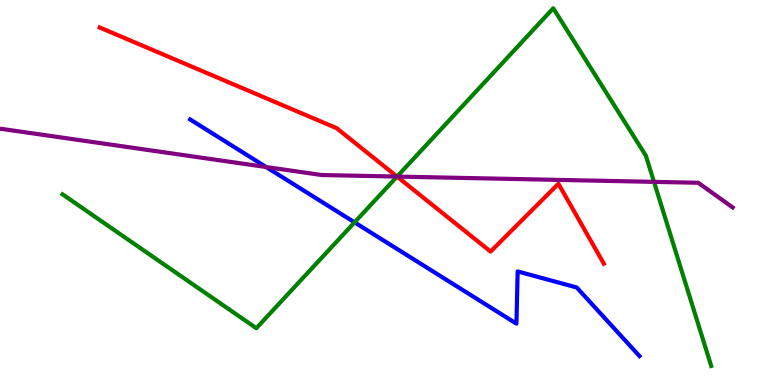[{'lines': ['blue', 'red'], 'intersections': []}, {'lines': ['green', 'red'], 'intersections': [{'x': 5.12, 'y': 5.41}]}, {'lines': ['purple', 'red'], 'intersections': [{'x': 5.12, 'y': 5.41}]}, {'lines': ['blue', 'green'], 'intersections': [{'x': 4.58, 'y': 4.22}]}, {'lines': ['blue', 'purple'], 'intersections': [{'x': 3.43, 'y': 5.66}]}, {'lines': ['green', 'purple'], 'intersections': [{'x': 5.12, 'y': 5.41}, {'x': 8.44, 'y': 5.28}]}]